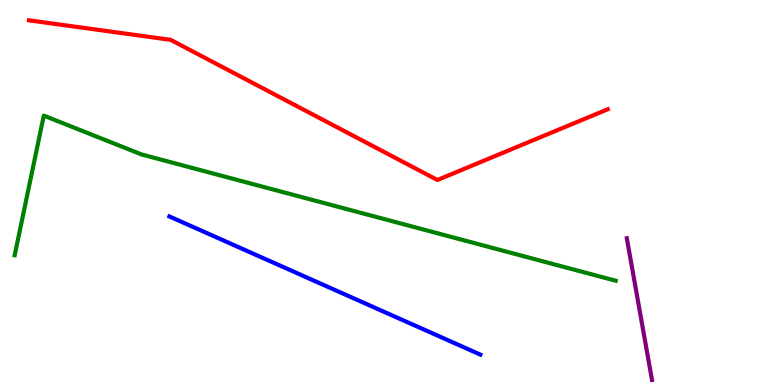[{'lines': ['blue', 'red'], 'intersections': []}, {'lines': ['green', 'red'], 'intersections': []}, {'lines': ['purple', 'red'], 'intersections': []}, {'lines': ['blue', 'green'], 'intersections': []}, {'lines': ['blue', 'purple'], 'intersections': []}, {'lines': ['green', 'purple'], 'intersections': []}]